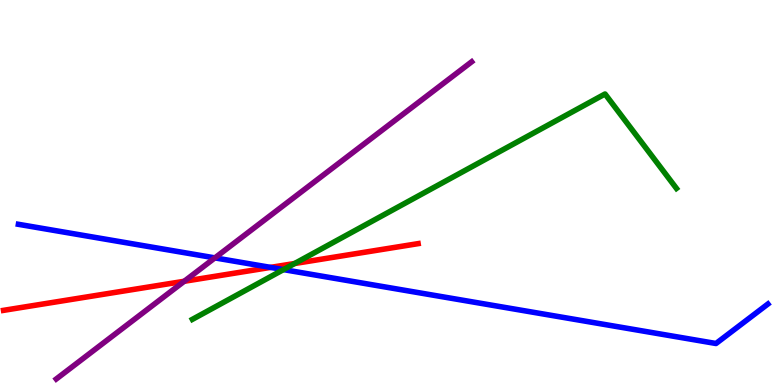[{'lines': ['blue', 'red'], 'intersections': [{'x': 3.49, 'y': 3.05}]}, {'lines': ['green', 'red'], 'intersections': [{'x': 3.8, 'y': 3.16}]}, {'lines': ['purple', 'red'], 'intersections': [{'x': 2.38, 'y': 2.69}]}, {'lines': ['blue', 'green'], 'intersections': [{'x': 3.66, 'y': 3.0}]}, {'lines': ['blue', 'purple'], 'intersections': [{'x': 2.77, 'y': 3.3}]}, {'lines': ['green', 'purple'], 'intersections': []}]